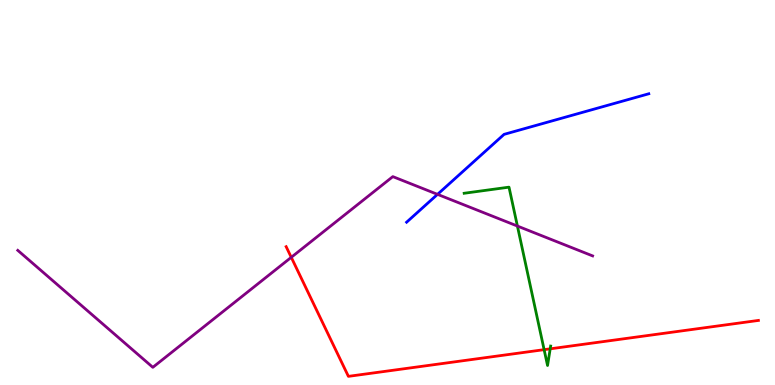[{'lines': ['blue', 'red'], 'intersections': []}, {'lines': ['green', 'red'], 'intersections': [{'x': 7.02, 'y': 0.918}, {'x': 7.1, 'y': 0.94}]}, {'lines': ['purple', 'red'], 'intersections': [{'x': 3.76, 'y': 3.32}]}, {'lines': ['blue', 'green'], 'intersections': []}, {'lines': ['blue', 'purple'], 'intersections': [{'x': 5.65, 'y': 4.95}]}, {'lines': ['green', 'purple'], 'intersections': [{'x': 6.68, 'y': 4.13}]}]